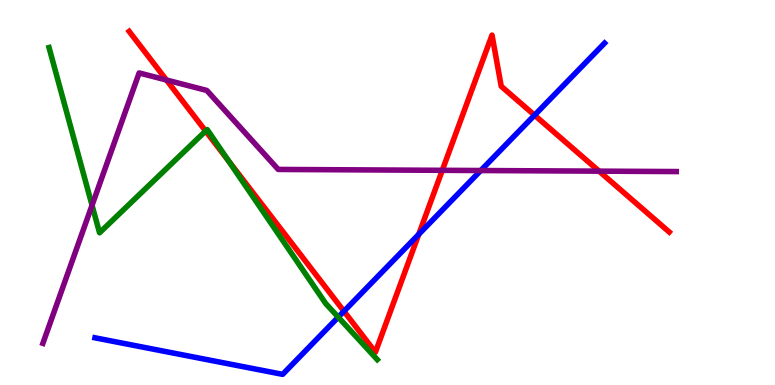[{'lines': ['blue', 'red'], 'intersections': [{'x': 4.44, 'y': 1.92}, {'x': 5.4, 'y': 3.91}, {'x': 6.9, 'y': 7.01}]}, {'lines': ['green', 'red'], 'intersections': [{'x': 2.65, 'y': 6.6}, {'x': 2.95, 'y': 5.82}]}, {'lines': ['purple', 'red'], 'intersections': [{'x': 2.15, 'y': 7.92}, {'x': 5.71, 'y': 5.58}, {'x': 7.73, 'y': 5.55}]}, {'lines': ['blue', 'green'], 'intersections': [{'x': 4.36, 'y': 1.76}]}, {'lines': ['blue', 'purple'], 'intersections': [{'x': 6.2, 'y': 5.57}]}, {'lines': ['green', 'purple'], 'intersections': [{'x': 1.19, 'y': 4.67}]}]